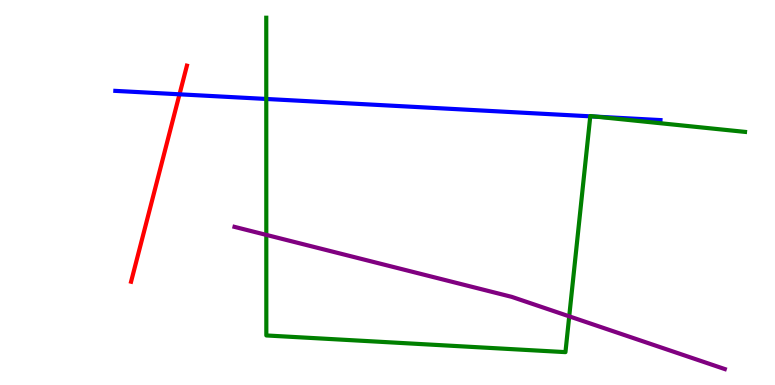[{'lines': ['blue', 'red'], 'intersections': [{'x': 2.32, 'y': 7.55}]}, {'lines': ['green', 'red'], 'intersections': []}, {'lines': ['purple', 'red'], 'intersections': []}, {'lines': ['blue', 'green'], 'intersections': [{'x': 3.44, 'y': 7.43}, {'x': 7.62, 'y': 6.98}, {'x': 7.69, 'y': 6.97}]}, {'lines': ['blue', 'purple'], 'intersections': []}, {'lines': ['green', 'purple'], 'intersections': [{'x': 3.44, 'y': 3.9}, {'x': 7.34, 'y': 1.78}]}]